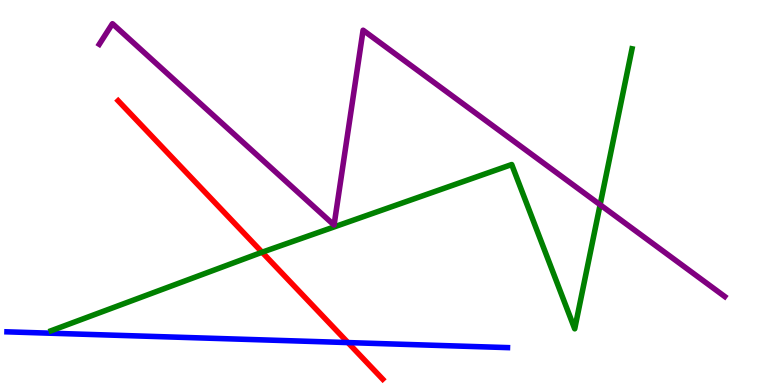[{'lines': ['blue', 'red'], 'intersections': [{'x': 4.49, 'y': 1.1}]}, {'lines': ['green', 'red'], 'intersections': [{'x': 3.38, 'y': 3.45}]}, {'lines': ['purple', 'red'], 'intersections': []}, {'lines': ['blue', 'green'], 'intersections': []}, {'lines': ['blue', 'purple'], 'intersections': []}, {'lines': ['green', 'purple'], 'intersections': [{'x': 7.74, 'y': 4.68}]}]